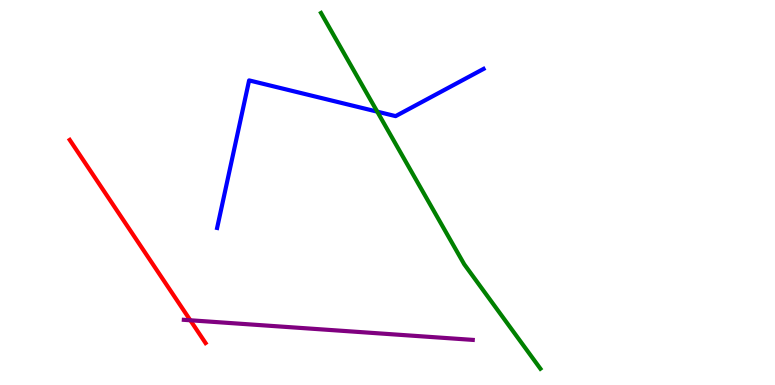[{'lines': ['blue', 'red'], 'intersections': []}, {'lines': ['green', 'red'], 'intersections': []}, {'lines': ['purple', 'red'], 'intersections': [{'x': 2.46, 'y': 1.68}]}, {'lines': ['blue', 'green'], 'intersections': [{'x': 4.87, 'y': 7.1}]}, {'lines': ['blue', 'purple'], 'intersections': []}, {'lines': ['green', 'purple'], 'intersections': []}]